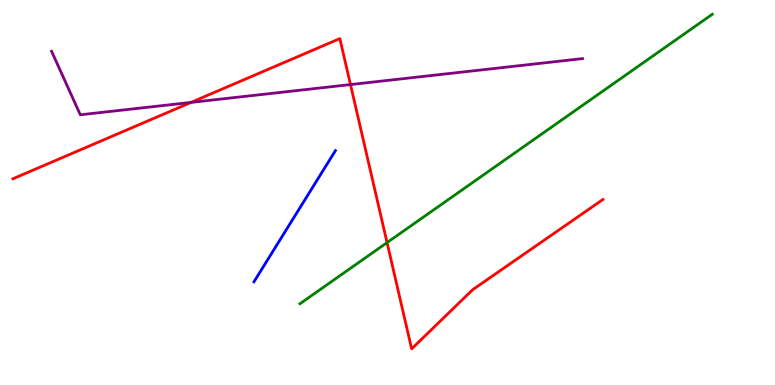[{'lines': ['blue', 'red'], 'intersections': []}, {'lines': ['green', 'red'], 'intersections': [{'x': 4.99, 'y': 3.7}]}, {'lines': ['purple', 'red'], 'intersections': [{'x': 2.46, 'y': 7.34}, {'x': 4.52, 'y': 7.8}]}, {'lines': ['blue', 'green'], 'intersections': []}, {'lines': ['blue', 'purple'], 'intersections': []}, {'lines': ['green', 'purple'], 'intersections': []}]